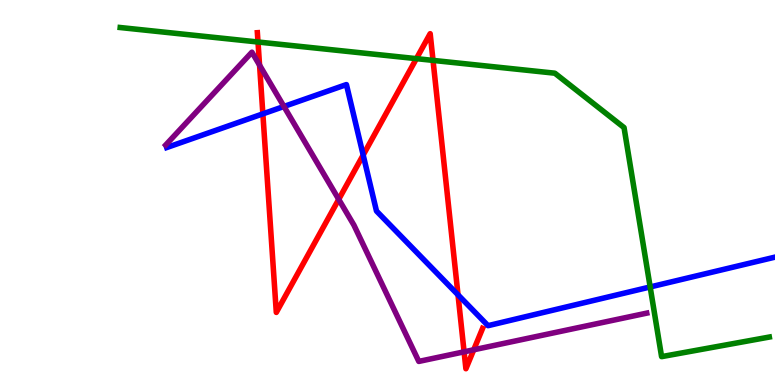[{'lines': ['blue', 'red'], 'intersections': [{'x': 3.39, 'y': 7.04}, {'x': 4.69, 'y': 5.97}, {'x': 5.91, 'y': 2.34}]}, {'lines': ['green', 'red'], 'intersections': [{'x': 3.33, 'y': 8.91}, {'x': 5.37, 'y': 8.48}, {'x': 5.59, 'y': 8.43}]}, {'lines': ['purple', 'red'], 'intersections': [{'x': 3.35, 'y': 8.31}, {'x': 4.37, 'y': 4.82}, {'x': 5.99, 'y': 0.862}, {'x': 6.11, 'y': 0.915}]}, {'lines': ['blue', 'green'], 'intersections': [{'x': 8.39, 'y': 2.55}]}, {'lines': ['blue', 'purple'], 'intersections': [{'x': 3.66, 'y': 7.23}]}, {'lines': ['green', 'purple'], 'intersections': []}]